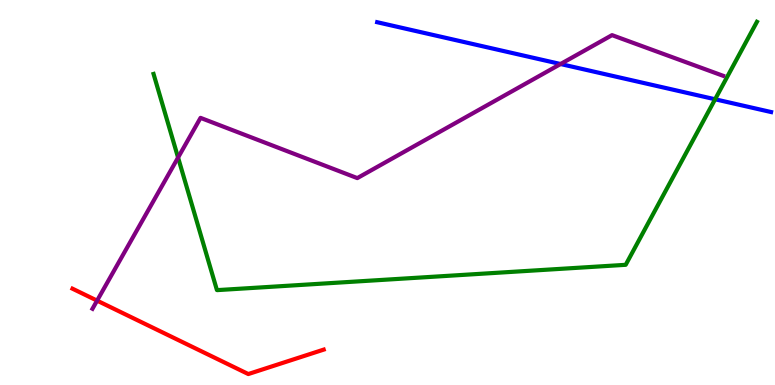[{'lines': ['blue', 'red'], 'intersections': []}, {'lines': ['green', 'red'], 'intersections': []}, {'lines': ['purple', 'red'], 'intersections': [{'x': 1.25, 'y': 2.19}]}, {'lines': ['blue', 'green'], 'intersections': [{'x': 9.23, 'y': 7.42}]}, {'lines': ['blue', 'purple'], 'intersections': [{'x': 7.23, 'y': 8.34}]}, {'lines': ['green', 'purple'], 'intersections': [{'x': 2.3, 'y': 5.91}]}]